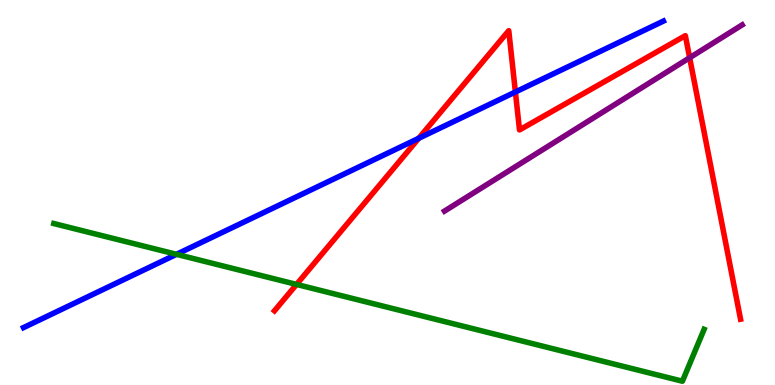[{'lines': ['blue', 'red'], 'intersections': [{'x': 5.4, 'y': 6.41}, {'x': 6.65, 'y': 7.61}]}, {'lines': ['green', 'red'], 'intersections': [{'x': 3.83, 'y': 2.61}]}, {'lines': ['purple', 'red'], 'intersections': [{'x': 8.9, 'y': 8.5}]}, {'lines': ['blue', 'green'], 'intersections': [{'x': 2.28, 'y': 3.39}]}, {'lines': ['blue', 'purple'], 'intersections': []}, {'lines': ['green', 'purple'], 'intersections': []}]